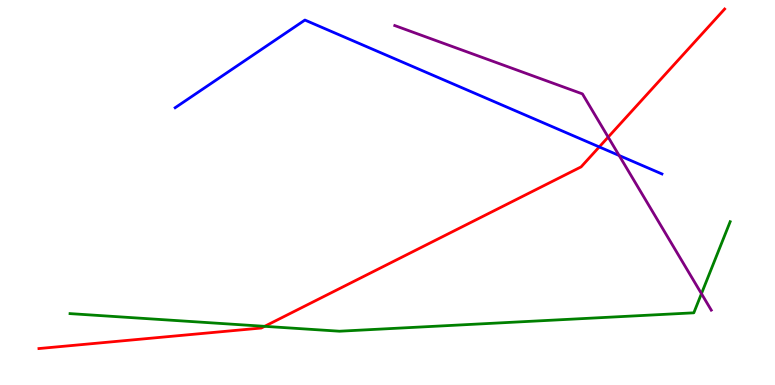[{'lines': ['blue', 'red'], 'intersections': [{'x': 7.73, 'y': 6.18}]}, {'lines': ['green', 'red'], 'intersections': [{'x': 3.41, 'y': 1.52}]}, {'lines': ['purple', 'red'], 'intersections': [{'x': 7.85, 'y': 6.44}]}, {'lines': ['blue', 'green'], 'intersections': []}, {'lines': ['blue', 'purple'], 'intersections': [{'x': 7.99, 'y': 5.96}]}, {'lines': ['green', 'purple'], 'intersections': [{'x': 9.05, 'y': 2.37}]}]